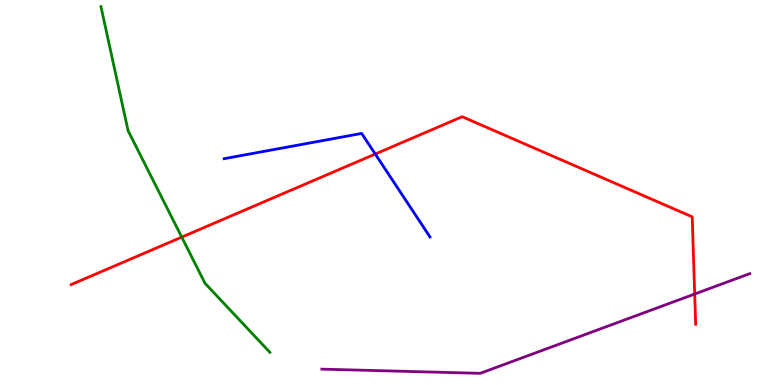[{'lines': ['blue', 'red'], 'intersections': [{'x': 4.84, 'y': 6.0}]}, {'lines': ['green', 'red'], 'intersections': [{'x': 2.35, 'y': 3.84}]}, {'lines': ['purple', 'red'], 'intersections': [{'x': 8.96, 'y': 2.36}]}, {'lines': ['blue', 'green'], 'intersections': []}, {'lines': ['blue', 'purple'], 'intersections': []}, {'lines': ['green', 'purple'], 'intersections': []}]